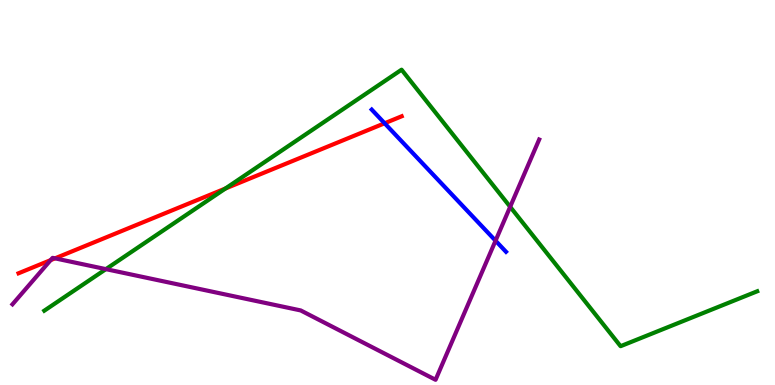[{'lines': ['blue', 'red'], 'intersections': [{'x': 4.96, 'y': 6.8}]}, {'lines': ['green', 'red'], 'intersections': [{'x': 2.91, 'y': 5.1}]}, {'lines': ['purple', 'red'], 'intersections': [{'x': 0.653, 'y': 3.24}, {'x': 0.709, 'y': 3.29}]}, {'lines': ['blue', 'green'], 'intersections': []}, {'lines': ['blue', 'purple'], 'intersections': [{'x': 6.39, 'y': 3.75}]}, {'lines': ['green', 'purple'], 'intersections': [{'x': 1.37, 'y': 3.01}, {'x': 6.58, 'y': 4.63}]}]